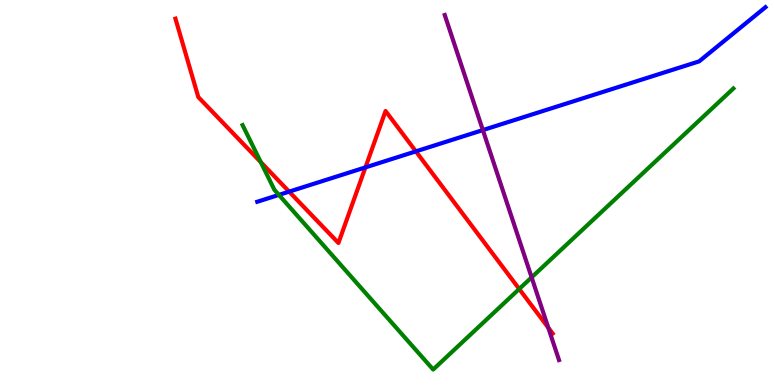[{'lines': ['blue', 'red'], 'intersections': [{'x': 3.73, 'y': 5.02}, {'x': 4.72, 'y': 5.65}, {'x': 5.37, 'y': 6.07}]}, {'lines': ['green', 'red'], 'intersections': [{'x': 3.37, 'y': 5.79}, {'x': 6.7, 'y': 2.49}]}, {'lines': ['purple', 'red'], 'intersections': [{'x': 7.07, 'y': 1.49}]}, {'lines': ['blue', 'green'], 'intersections': [{'x': 3.6, 'y': 4.94}]}, {'lines': ['blue', 'purple'], 'intersections': [{'x': 6.23, 'y': 6.62}]}, {'lines': ['green', 'purple'], 'intersections': [{'x': 6.86, 'y': 2.8}]}]